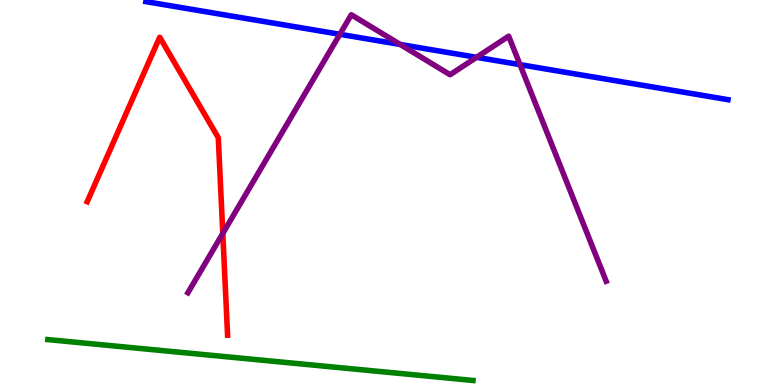[{'lines': ['blue', 'red'], 'intersections': []}, {'lines': ['green', 'red'], 'intersections': []}, {'lines': ['purple', 'red'], 'intersections': [{'x': 2.87, 'y': 3.94}]}, {'lines': ['blue', 'green'], 'intersections': []}, {'lines': ['blue', 'purple'], 'intersections': [{'x': 4.38, 'y': 9.11}, {'x': 5.16, 'y': 8.85}, {'x': 6.15, 'y': 8.51}, {'x': 6.71, 'y': 8.32}]}, {'lines': ['green', 'purple'], 'intersections': []}]